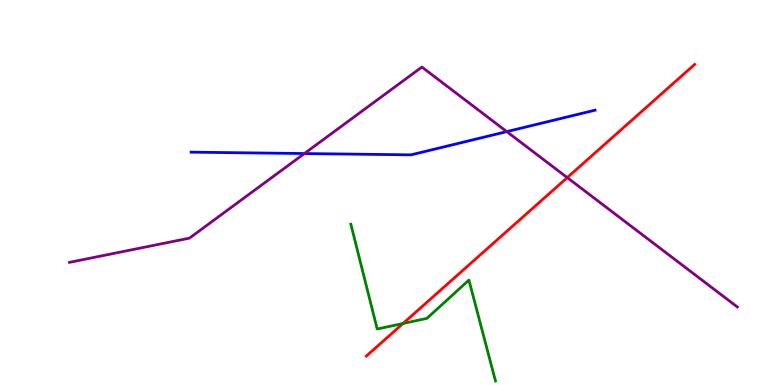[{'lines': ['blue', 'red'], 'intersections': []}, {'lines': ['green', 'red'], 'intersections': [{'x': 5.2, 'y': 1.6}]}, {'lines': ['purple', 'red'], 'intersections': [{'x': 7.32, 'y': 5.39}]}, {'lines': ['blue', 'green'], 'intersections': []}, {'lines': ['blue', 'purple'], 'intersections': [{'x': 3.93, 'y': 6.01}, {'x': 6.54, 'y': 6.58}]}, {'lines': ['green', 'purple'], 'intersections': []}]